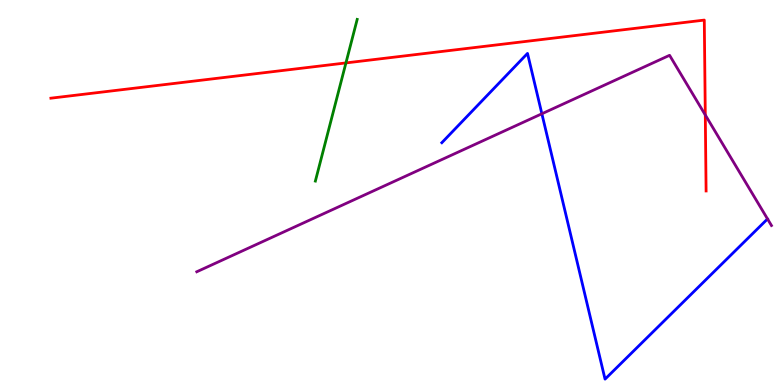[{'lines': ['blue', 'red'], 'intersections': []}, {'lines': ['green', 'red'], 'intersections': [{'x': 4.46, 'y': 8.37}]}, {'lines': ['purple', 'red'], 'intersections': [{'x': 9.1, 'y': 7.01}]}, {'lines': ['blue', 'green'], 'intersections': []}, {'lines': ['blue', 'purple'], 'intersections': [{'x': 6.99, 'y': 7.04}]}, {'lines': ['green', 'purple'], 'intersections': []}]